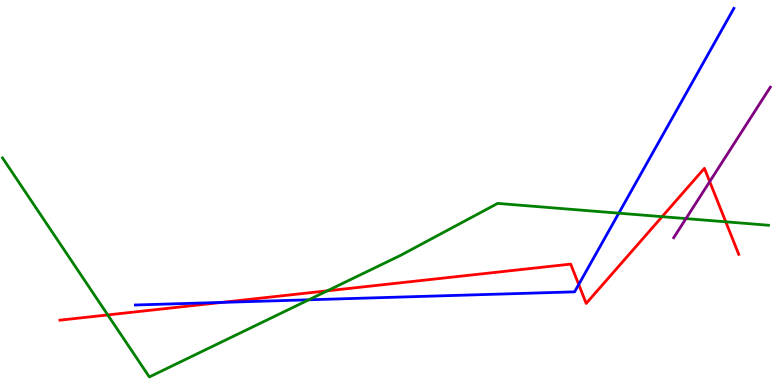[{'lines': ['blue', 'red'], 'intersections': [{'x': 2.86, 'y': 2.15}, {'x': 7.47, 'y': 2.61}]}, {'lines': ['green', 'red'], 'intersections': [{'x': 1.39, 'y': 1.82}, {'x': 4.22, 'y': 2.45}, {'x': 8.54, 'y': 4.37}, {'x': 9.36, 'y': 4.24}]}, {'lines': ['purple', 'red'], 'intersections': [{'x': 9.16, 'y': 5.28}]}, {'lines': ['blue', 'green'], 'intersections': [{'x': 3.98, 'y': 2.21}, {'x': 7.98, 'y': 4.46}]}, {'lines': ['blue', 'purple'], 'intersections': []}, {'lines': ['green', 'purple'], 'intersections': [{'x': 8.85, 'y': 4.32}]}]